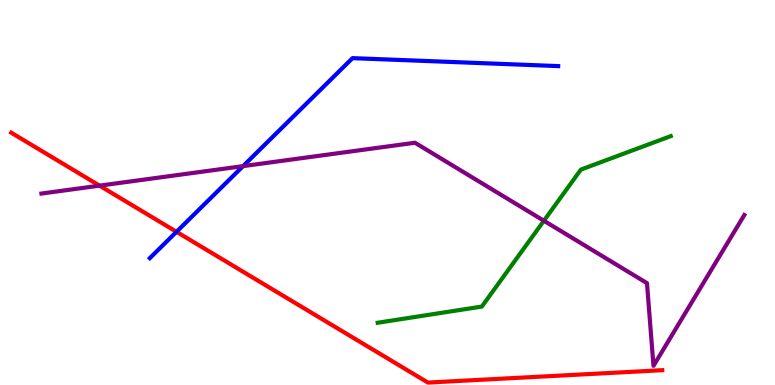[{'lines': ['blue', 'red'], 'intersections': [{'x': 2.28, 'y': 3.98}]}, {'lines': ['green', 'red'], 'intersections': []}, {'lines': ['purple', 'red'], 'intersections': [{'x': 1.28, 'y': 5.18}]}, {'lines': ['blue', 'green'], 'intersections': []}, {'lines': ['blue', 'purple'], 'intersections': [{'x': 3.14, 'y': 5.69}]}, {'lines': ['green', 'purple'], 'intersections': [{'x': 7.02, 'y': 4.27}]}]